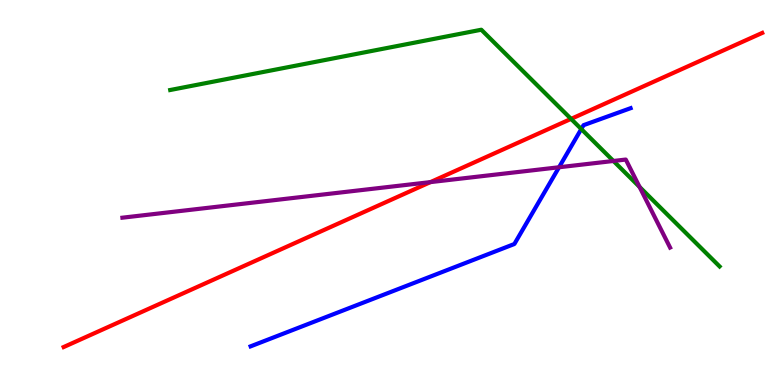[{'lines': ['blue', 'red'], 'intersections': []}, {'lines': ['green', 'red'], 'intersections': [{'x': 7.37, 'y': 6.91}]}, {'lines': ['purple', 'red'], 'intersections': [{'x': 5.55, 'y': 5.27}]}, {'lines': ['blue', 'green'], 'intersections': [{'x': 7.5, 'y': 6.65}]}, {'lines': ['blue', 'purple'], 'intersections': [{'x': 7.21, 'y': 5.66}]}, {'lines': ['green', 'purple'], 'intersections': [{'x': 7.92, 'y': 5.82}, {'x': 8.25, 'y': 5.14}]}]